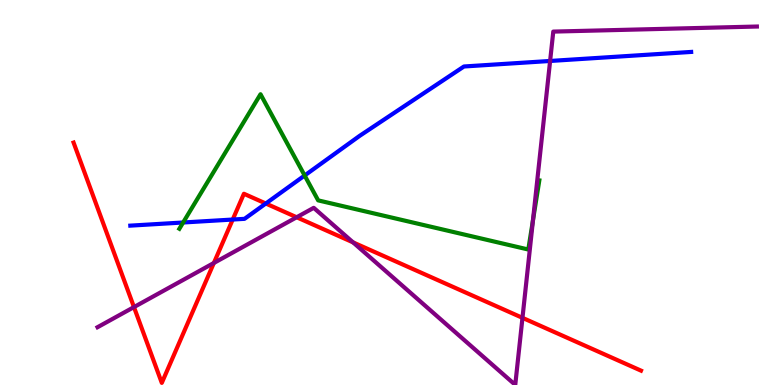[{'lines': ['blue', 'red'], 'intersections': [{'x': 3.0, 'y': 4.3}, {'x': 3.43, 'y': 4.71}]}, {'lines': ['green', 'red'], 'intersections': []}, {'lines': ['purple', 'red'], 'intersections': [{'x': 1.73, 'y': 2.02}, {'x': 2.76, 'y': 3.17}, {'x': 3.83, 'y': 4.36}, {'x': 4.56, 'y': 3.7}, {'x': 6.74, 'y': 1.74}]}, {'lines': ['blue', 'green'], 'intersections': [{'x': 2.36, 'y': 4.22}, {'x': 3.93, 'y': 5.44}]}, {'lines': ['blue', 'purple'], 'intersections': [{'x': 7.1, 'y': 8.42}]}, {'lines': ['green', 'purple'], 'intersections': [{'x': 6.88, 'y': 4.28}]}]